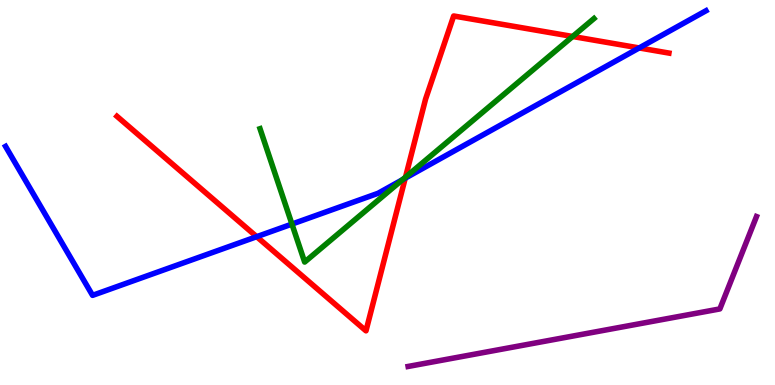[{'lines': ['blue', 'red'], 'intersections': [{'x': 3.31, 'y': 3.85}, {'x': 5.23, 'y': 5.37}, {'x': 8.25, 'y': 8.75}]}, {'lines': ['green', 'red'], 'intersections': [{'x': 5.23, 'y': 5.4}, {'x': 7.39, 'y': 9.05}]}, {'lines': ['purple', 'red'], 'intersections': []}, {'lines': ['blue', 'green'], 'intersections': [{'x': 3.77, 'y': 4.18}, {'x': 5.19, 'y': 5.33}]}, {'lines': ['blue', 'purple'], 'intersections': []}, {'lines': ['green', 'purple'], 'intersections': []}]